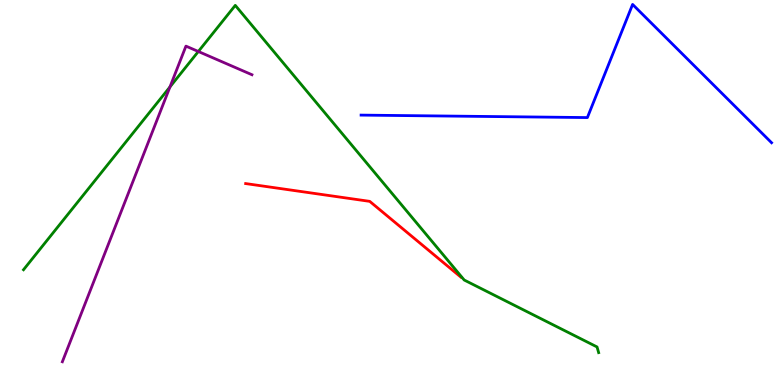[{'lines': ['blue', 'red'], 'intersections': []}, {'lines': ['green', 'red'], 'intersections': []}, {'lines': ['purple', 'red'], 'intersections': []}, {'lines': ['blue', 'green'], 'intersections': []}, {'lines': ['blue', 'purple'], 'intersections': []}, {'lines': ['green', 'purple'], 'intersections': [{'x': 2.19, 'y': 7.74}, {'x': 2.56, 'y': 8.66}]}]